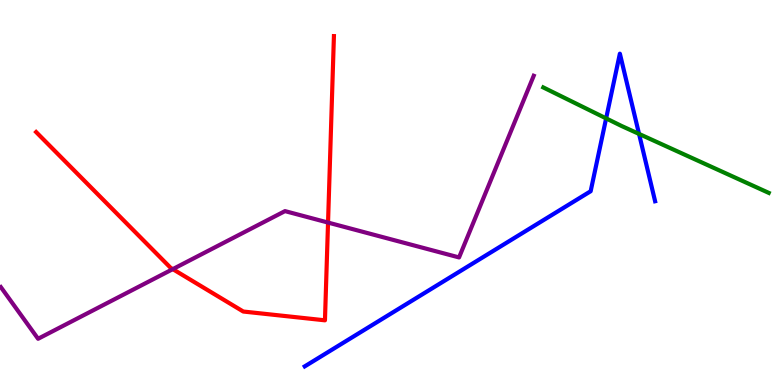[{'lines': ['blue', 'red'], 'intersections': []}, {'lines': ['green', 'red'], 'intersections': []}, {'lines': ['purple', 'red'], 'intersections': [{'x': 2.23, 'y': 3.01}, {'x': 4.23, 'y': 4.22}]}, {'lines': ['blue', 'green'], 'intersections': [{'x': 7.82, 'y': 6.93}, {'x': 8.25, 'y': 6.52}]}, {'lines': ['blue', 'purple'], 'intersections': []}, {'lines': ['green', 'purple'], 'intersections': []}]